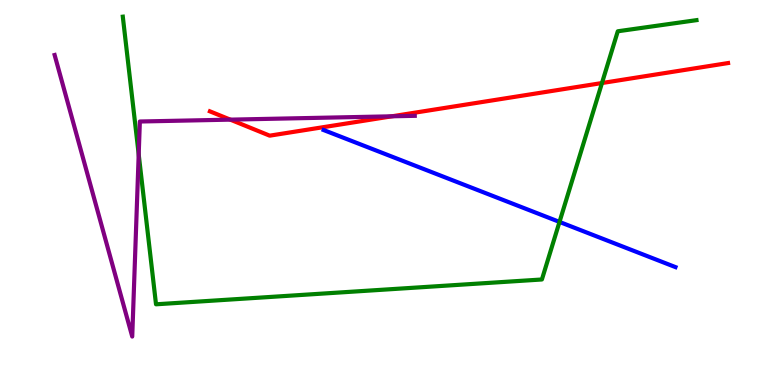[{'lines': ['blue', 'red'], 'intersections': []}, {'lines': ['green', 'red'], 'intersections': [{'x': 7.77, 'y': 7.84}]}, {'lines': ['purple', 'red'], 'intersections': [{'x': 2.97, 'y': 6.89}, {'x': 5.06, 'y': 6.98}]}, {'lines': ['blue', 'green'], 'intersections': [{'x': 7.22, 'y': 4.24}]}, {'lines': ['blue', 'purple'], 'intersections': []}, {'lines': ['green', 'purple'], 'intersections': [{'x': 1.79, 'y': 5.99}]}]